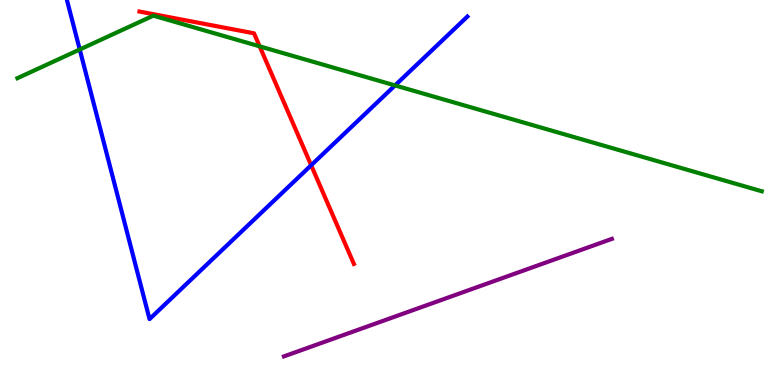[{'lines': ['blue', 'red'], 'intersections': [{'x': 4.01, 'y': 5.71}]}, {'lines': ['green', 'red'], 'intersections': [{'x': 3.35, 'y': 8.8}]}, {'lines': ['purple', 'red'], 'intersections': []}, {'lines': ['blue', 'green'], 'intersections': [{'x': 1.03, 'y': 8.71}, {'x': 5.1, 'y': 7.78}]}, {'lines': ['blue', 'purple'], 'intersections': []}, {'lines': ['green', 'purple'], 'intersections': []}]